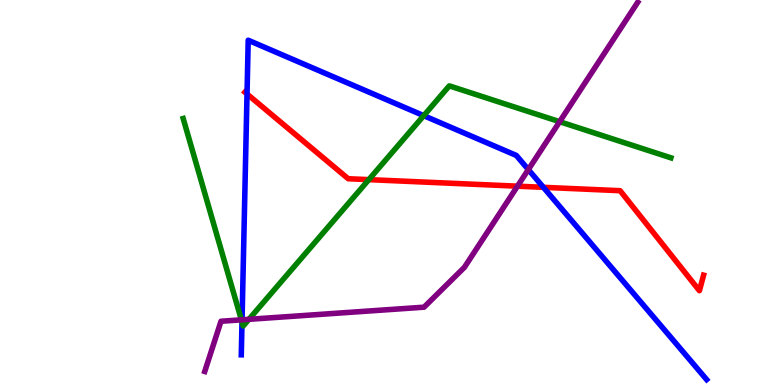[{'lines': ['blue', 'red'], 'intersections': [{'x': 3.19, 'y': 7.56}, {'x': 7.01, 'y': 5.13}]}, {'lines': ['green', 'red'], 'intersections': [{'x': 4.76, 'y': 5.33}]}, {'lines': ['purple', 'red'], 'intersections': [{'x': 6.68, 'y': 5.16}]}, {'lines': ['blue', 'green'], 'intersections': [{'x': 3.12, 'y': 1.64}, {'x': 5.47, 'y': 7.0}]}, {'lines': ['blue', 'purple'], 'intersections': [{'x': 3.12, 'y': 1.69}, {'x': 6.82, 'y': 5.6}]}, {'lines': ['green', 'purple'], 'intersections': [{'x': 3.11, 'y': 1.69}, {'x': 3.21, 'y': 1.71}, {'x': 7.22, 'y': 6.84}]}]